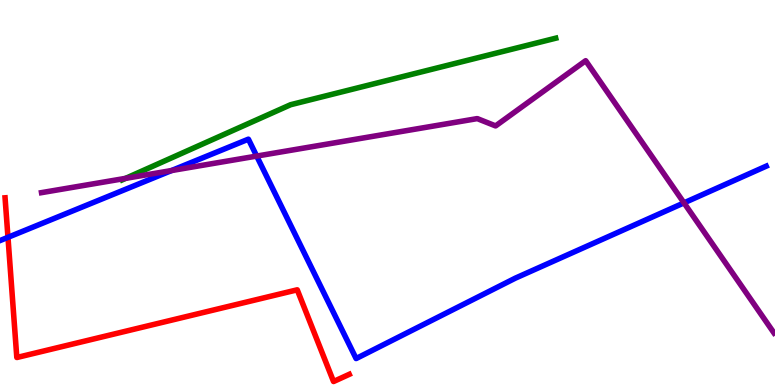[{'lines': ['blue', 'red'], 'intersections': [{'x': 0.103, 'y': 3.84}]}, {'lines': ['green', 'red'], 'intersections': []}, {'lines': ['purple', 'red'], 'intersections': []}, {'lines': ['blue', 'green'], 'intersections': []}, {'lines': ['blue', 'purple'], 'intersections': [{'x': 2.21, 'y': 5.57}, {'x': 3.31, 'y': 5.95}, {'x': 8.83, 'y': 4.73}]}, {'lines': ['green', 'purple'], 'intersections': [{'x': 1.62, 'y': 5.37}]}]